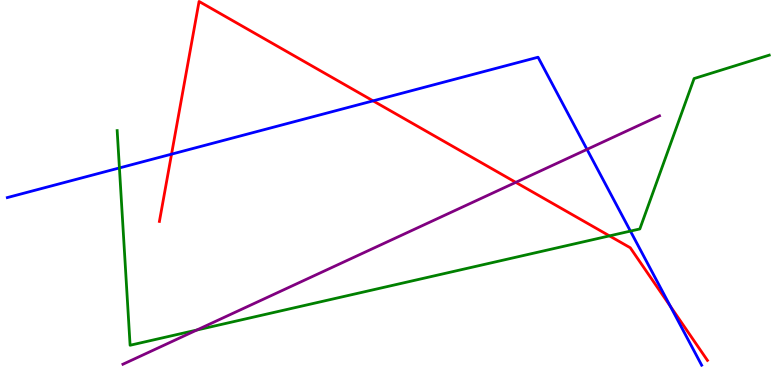[{'lines': ['blue', 'red'], 'intersections': [{'x': 2.21, 'y': 6.0}, {'x': 4.81, 'y': 7.38}, {'x': 8.65, 'y': 2.05}]}, {'lines': ['green', 'red'], 'intersections': [{'x': 7.86, 'y': 3.87}]}, {'lines': ['purple', 'red'], 'intersections': [{'x': 6.66, 'y': 5.26}]}, {'lines': ['blue', 'green'], 'intersections': [{'x': 1.54, 'y': 5.64}, {'x': 8.13, 'y': 4.0}]}, {'lines': ['blue', 'purple'], 'intersections': [{'x': 7.57, 'y': 6.12}]}, {'lines': ['green', 'purple'], 'intersections': [{'x': 2.54, 'y': 1.43}]}]